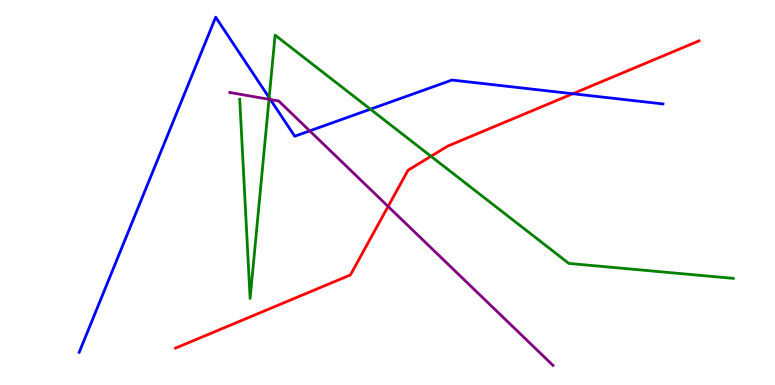[{'lines': ['blue', 'red'], 'intersections': [{'x': 7.39, 'y': 7.57}]}, {'lines': ['green', 'red'], 'intersections': [{'x': 5.56, 'y': 5.94}]}, {'lines': ['purple', 'red'], 'intersections': [{'x': 5.01, 'y': 4.64}]}, {'lines': ['blue', 'green'], 'intersections': [{'x': 3.47, 'y': 7.46}, {'x': 4.78, 'y': 7.16}]}, {'lines': ['blue', 'purple'], 'intersections': [{'x': 3.49, 'y': 7.41}, {'x': 4.0, 'y': 6.6}]}, {'lines': ['green', 'purple'], 'intersections': [{'x': 3.47, 'y': 7.42}]}]